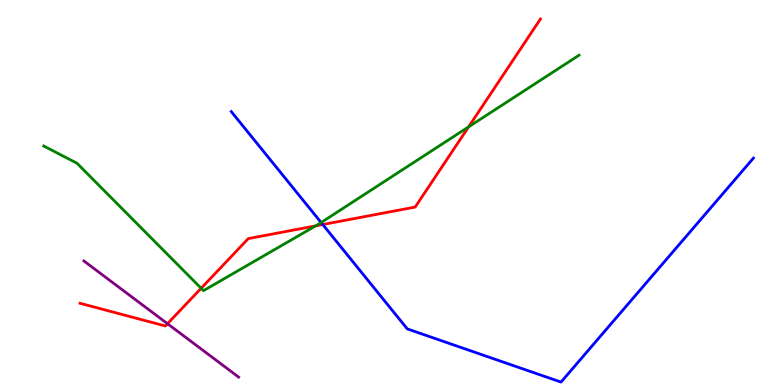[{'lines': ['blue', 'red'], 'intersections': [{'x': 4.16, 'y': 4.17}]}, {'lines': ['green', 'red'], 'intersections': [{'x': 2.6, 'y': 2.51}, {'x': 4.07, 'y': 4.13}, {'x': 6.05, 'y': 6.7}]}, {'lines': ['purple', 'red'], 'intersections': [{'x': 2.16, 'y': 1.59}]}, {'lines': ['blue', 'green'], 'intersections': [{'x': 4.14, 'y': 4.22}]}, {'lines': ['blue', 'purple'], 'intersections': []}, {'lines': ['green', 'purple'], 'intersections': []}]